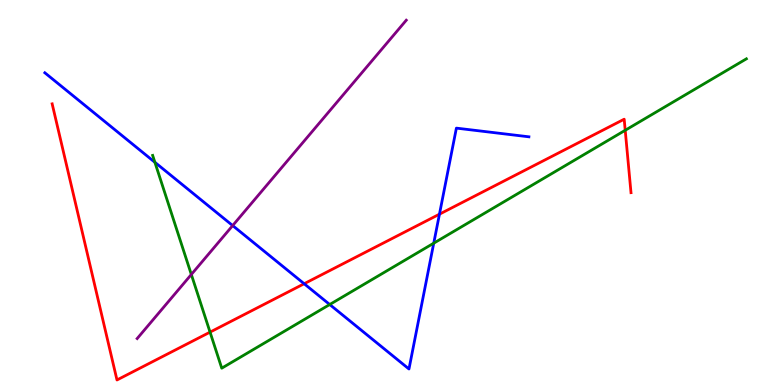[{'lines': ['blue', 'red'], 'intersections': [{'x': 3.92, 'y': 2.63}, {'x': 5.67, 'y': 4.44}]}, {'lines': ['green', 'red'], 'intersections': [{'x': 2.71, 'y': 1.37}, {'x': 8.07, 'y': 6.62}]}, {'lines': ['purple', 'red'], 'intersections': []}, {'lines': ['blue', 'green'], 'intersections': [{'x': 2.0, 'y': 5.78}, {'x': 4.25, 'y': 2.09}, {'x': 5.6, 'y': 3.68}]}, {'lines': ['blue', 'purple'], 'intersections': [{'x': 3.0, 'y': 4.14}]}, {'lines': ['green', 'purple'], 'intersections': [{'x': 2.47, 'y': 2.87}]}]